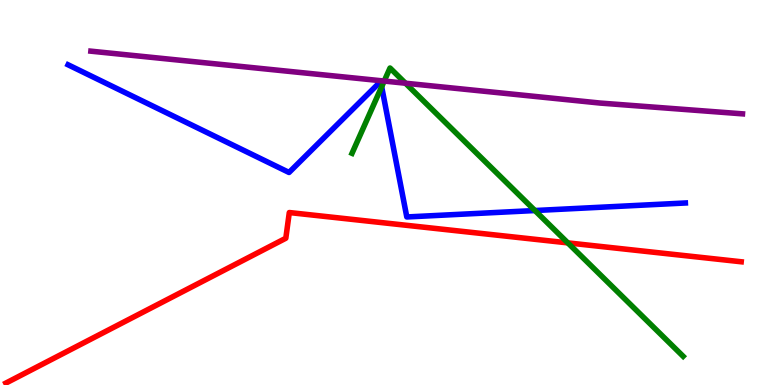[{'lines': ['blue', 'red'], 'intersections': []}, {'lines': ['green', 'red'], 'intersections': [{'x': 7.33, 'y': 3.69}]}, {'lines': ['purple', 'red'], 'intersections': []}, {'lines': ['blue', 'green'], 'intersections': [{'x': 4.92, 'y': 7.75}, {'x': 6.9, 'y': 4.53}]}, {'lines': ['blue', 'purple'], 'intersections': []}, {'lines': ['green', 'purple'], 'intersections': [{'x': 4.96, 'y': 7.89}, {'x': 5.23, 'y': 7.84}]}]